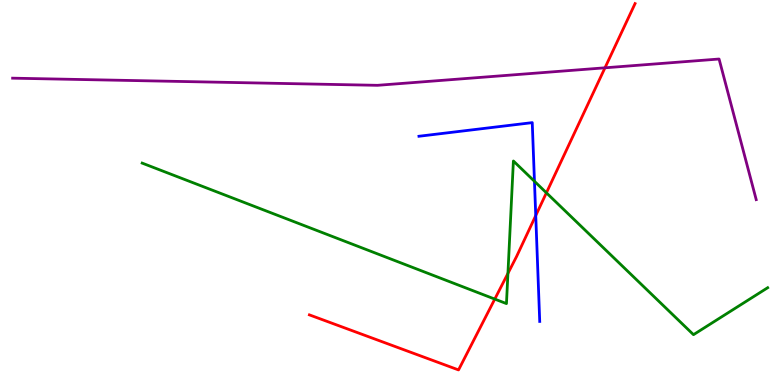[{'lines': ['blue', 'red'], 'intersections': [{'x': 6.91, 'y': 4.4}]}, {'lines': ['green', 'red'], 'intersections': [{'x': 6.38, 'y': 2.23}, {'x': 6.55, 'y': 2.9}, {'x': 7.05, 'y': 4.99}]}, {'lines': ['purple', 'red'], 'intersections': [{'x': 7.81, 'y': 8.24}]}, {'lines': ['blue', 'green'], 'intersections': [{'x': 6.9, 'y': 5.29}]}, {'lines': ['blue', 'purple'], 'intersections': []}, {'lines': ['green', 'purple'], 'intersections': []}]